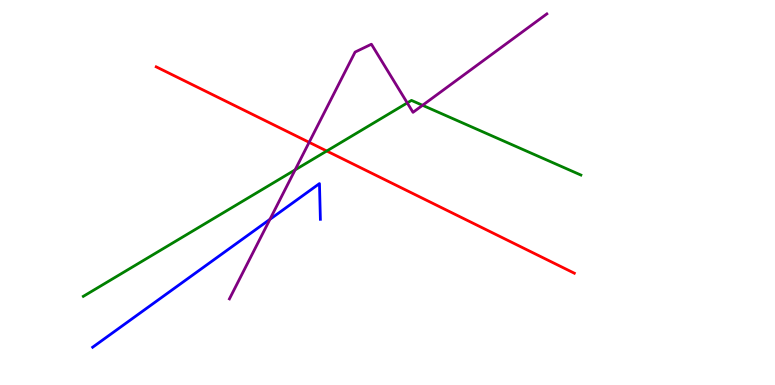[{'lines': ['blue', 'red'], 'intersections': []}, {'lines': ['green', 'red'], 'intersections': [{'x': 4.22, 'y': 6.08}]}, {'lines': ['purple', 'red'], 'intersections': [{'x': 3.99, 'y': 6.3}]}, {'lines': ['blue', 'green'], 'intersections': []}, {'lines': ['blue', 'purple'], 'intersections': [{'x': 3.48, 'y': 4.3}]}, {'lines': ['green', 'purple'], 'intersections': [{'x': 3.81, 'y': 5.59}, {'x': 5.25, 'y': 7.33}, {'x': 5.45, 'y': 7.27}]}]